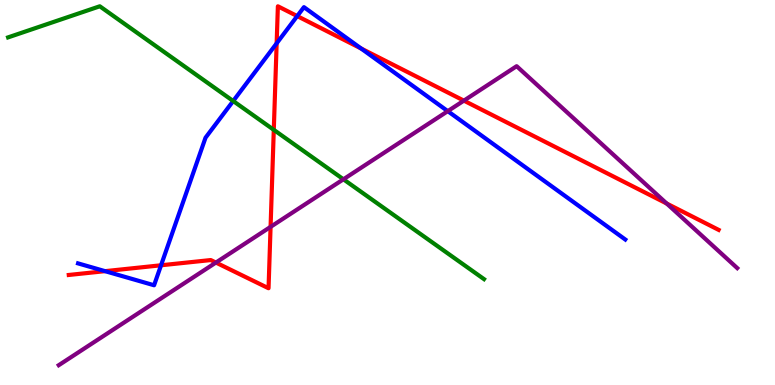[{'lines': ['blue', 'red'], 'intersections': [{'x': 1.36, 'y': 2.96}, {'x': 2.08, 'y': 3.11}, {'x': 3.57, 'y': 8.87}, {'x': 3.83, 'y': 9.58}, {'x': 4.66, 'y': 8.74}]}, {'lines': ['green', 'red'], 'intersections': [{'x': 3.53, 'y': 6.63}]}, {'lines': ['purple', 'red'], 'intersections': [{'x': 2.79, 'y': 3.18}, {'x': 3.49, 'y': 4.11}, {'x': 5.99, 'y': 7.39}, {'x': 8.6, 'y': 4.71}]}, {'lines': ['blue', 'green'], 'intersections': [{'x': 3.01, 'y': 7.38}]}, {'lines': ['blue', 'purple'], 'intersections': [{'x': 5.78, 'y': 7.11}]}, {'lines': ['green', 'purple'], 'intersections': [{'x': 4.43, 'y': 5.34}]}]